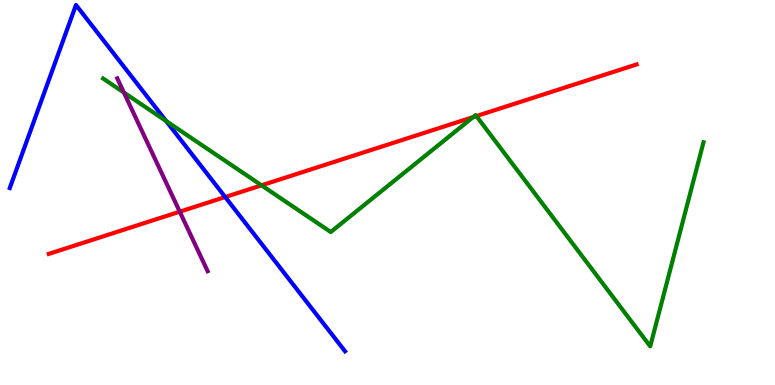[{'lines': ['blue', 'red'], 'intersections': [{'x': 2.91, 'y': 4.88}]}, {'lines': ['green', 'red'], 'intersections': [{'x': 3.37, 'y': 5.19}, {'x': 6.1, 'y': 6.96}, {'x': 6.15, 'y': 6.99}]}, {'lines': ['purple', 'red'], 'intersections': [{'x': 2.32, 'y': 4.5}]}, {'lines': ['blue', 'green'], 'intersections': [{'x': 2.14, 'y': 6.86}]}, {'lines': ['blue', 'purple'], 'intersections': []}, {'lines': ['green', 'purple'], 'intersections': [{'x': 1.6, 'y': 7.6}]}]